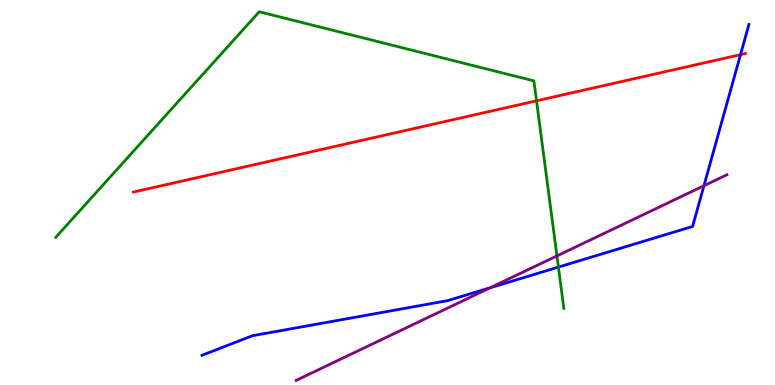[{'lines': ['blue', 'red'], 'intersections': [{'x': 9.56, 'y': 8.58}]}, {'lines': ['green', 'red'], 'intersections': [{'x': 6.92, 'y': 7.38}]}, {'lines': ['purple', 'red'], 'intersections': []}, {'lines': ['blue', 'green'], 'intersections': [{'x': 7.21, 'y': 3.06}]}, {'lines': ['blue', 'purple'], 'intersections': [{'x': 6.33, 'y': 2.53}, {'x': 9.08, 'y': 5.18}]}, {'lines': ['green', 'purple'], 'intersections': [{'x': 7.19, 'y': 3.35}]}]